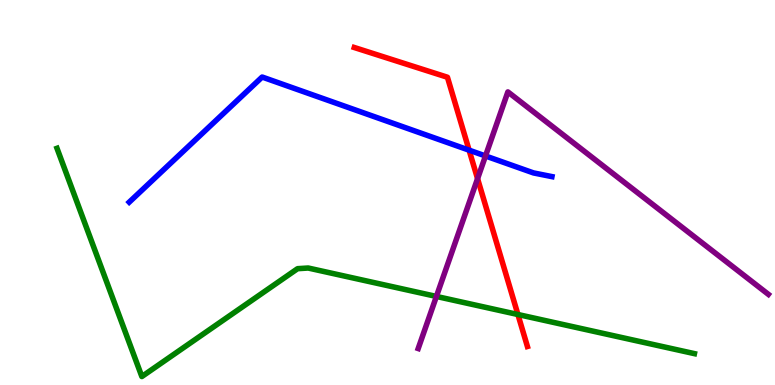[{'lines': ['blue', 'red'], 'intersections': [{'x': 6.05, 'y': 6.1}]}, {'lines': ['green', 'red'], 'intersections': [{'x': 6.68, 'y': 1.83}]}, {'lines': ['purple', 'red'], 'intersections': [{'x': 6.16, 'y': 5.36}]}, {'lines': ['blue', 'green'], 'intersections': []}, {'lines': ['blue', 'purple'], 'intersections': [{'x': 6.26, 'y': 5.95}]}, {'lines': ['green', 'purple'], 'intersections': [{'x': 5.63, 'y': 2.3}]}]